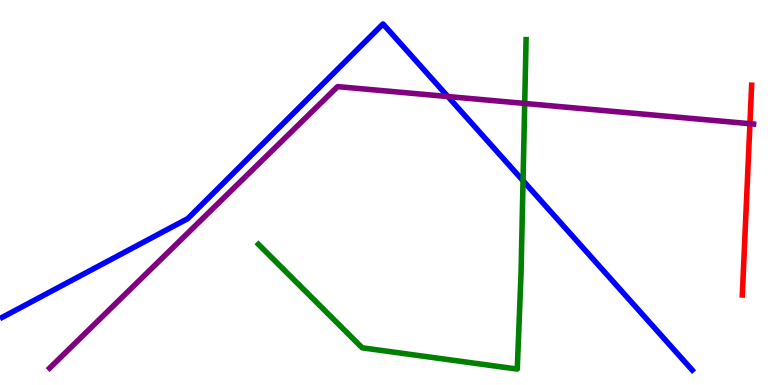[{'lines': ['blue', 'red'], 'intersections': []}, {'lines': ['green', 'red'], 'intersections': []}, {'lines': ['purple', 'red'], 'intersections': [{'x': 9.68, 'y': 6.79}]}, {'lines': ['blue', 'green'], 'intersections': [{'x': 6.75, 'y': 5.31}]}, {'lines': ['blue', 'purple'], 'intersections': [{'x': 5.78, 'y': 7.49}]}, {'lines': ['green', 'purple'], 'intersections': [{'x': 6.77, 'y': 7.31}]}]